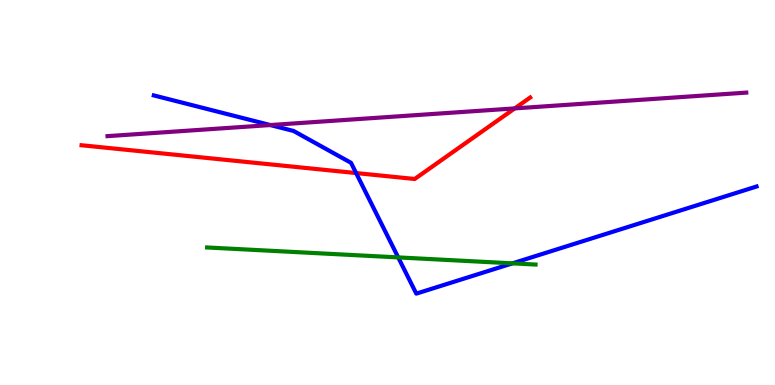[{'lines': ['blue', 'red'], 'intersections': [{'x': 4.6, 'y': 5.51}]}, {'lines': ['green', 'red'], 'intersections': []}, {'lines': ['purple', 'red'], 'intersections': [{'x': 6.64, 'y': 7.18}]}, {'lines': ['blue', 'green'], 'intersections': [{'x': 5.14, 'y': 3.31}, {'x': 6.61, 'y': 3.16}]}, {'lines': ['blue', 'purple'], 'intersections': [{'x': 3.49, 'y': 6.75}]}, {'lines': ['green', 'purple'], 'intersections': []}]